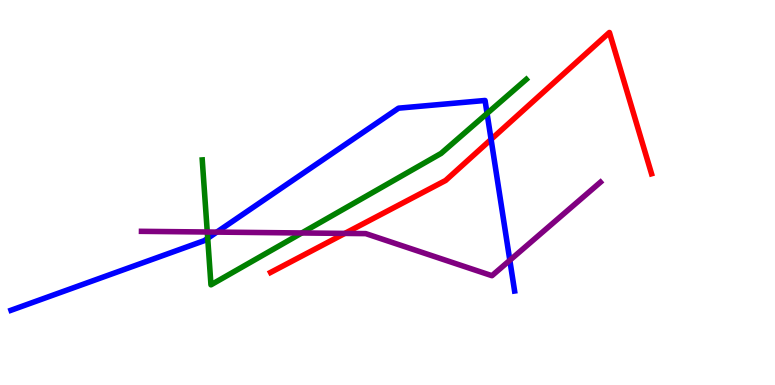[{'lines': ['blue', 'red'], 'intersections': [{'x': 6.34, 'y': 6.38}]}, {'lines': ['green', 'red'], 'intersections': []}, {'lines': ['purple', 'red'], 'intersections': [{'x': 4.45, 'y': 3.94}]}, {'lines': ['blue', 'green'], 'intersections': [{'x': 2.68, 'y': 3.81}, {'x': 6.28, 'y': 7.05}]}, {'lines': ['blue', 'purple'], 'intersections': [{'x': 2.8, 'y': 3.97}, {'x': 6.58, 'y': 3.24}]}, {'lines': ['green', 'purple'], 'intersections': [{'x': 2.67, 'y': 3.97}, {'x': 3.89, 'y': 3.95}]}]